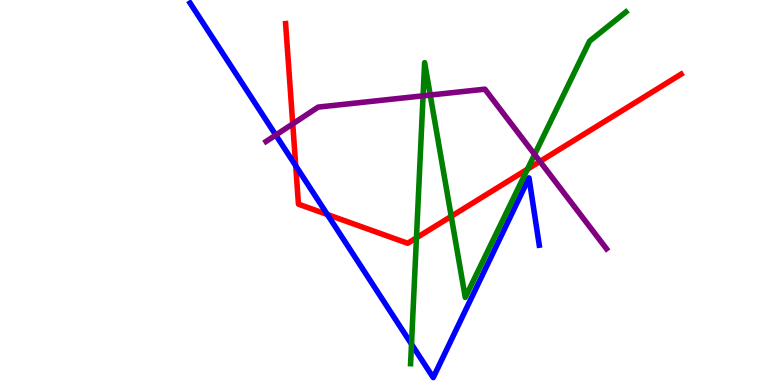[{'lines': ['blue', 'red'], 'intersections': [{'x': 3.82, 'y': 5.69}, {'x': 4.22, 'y': 4.43}]}, {'lines': ['green', 'red'], 'intersections': [{'x': 5.37, 'y': 3.82}, {'x': 5.82, 'y': 4.38}, {'x': 6.81, 'y': 5.61}]}, {'lines': ['purple', 'red'], 'intersections': [{'x': 3.78, 'y': 6.78}, {'x': 6.97, 'y': 5.81}]}, {'lines': ['blue', 'green'], 'intersections': [{'x': 5.31, 'y': 1.06}]}, {'lines': ['blue', 'purple'], 'intersections': [{'x': 3.56, 'y': 6.49}]}, {'lines': ['green', 'purple'], 'intersections': [{'x': 5.46, 'y': 7.51}, {'x': 5.55, 'y': 7.53}, {'x': 6.9, 'y': 5.99}]}]